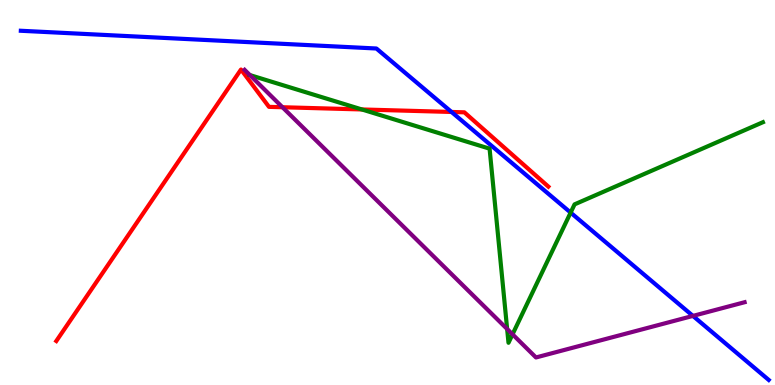[{'lines': ['blue', 'red'], 'intersections': [{'x': 5.83, 'y': 7.09}]}, {'lines': ['green', 'red'], 'intersections': [{'x': 4.67, 'y': 7.16}]}, {'lines': ['purple', 'red'], 'intersections': [{'x': 3.64, 'y': 7.21}]}, {'lines': ['blue', 'green'], 'intersections': [{'x': 7.36, 'y': 4.48}]}, {'lines': ['blue', 'purple'], 'intersections': [{'x': 8.94, 'y': 1.79}]}, {'lines': ['green', 'purple'], 'intersections': [{'x': 3.22, 'y': 8.05}, {'x': 6.54, 'y': 1.45}, {'x': 6.61, 'y': 1.32}]}]